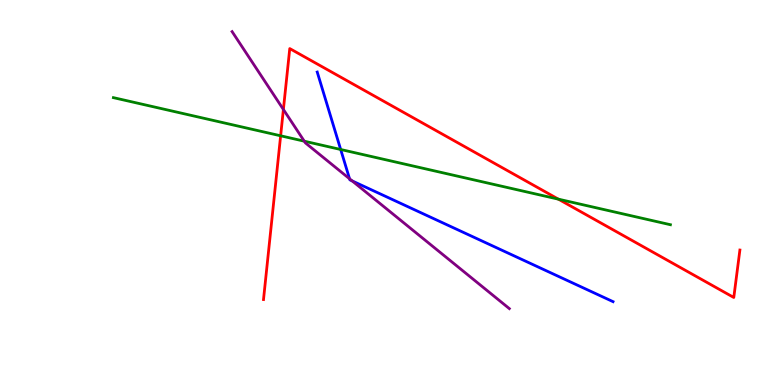[{'lines': ['blue', 'red'], 'intersections': []}, {'lines': ['green', 'red'], 'intersections': [{'x': 3.62, 'y': 6.47}, {'x': 7.21, 'y': 4.83}]}, {'lines': ['purple', 'red'], 'intersections': [{'x': 3.66, 'y': 7.16}]}, {'lines': ['blue', 'green'], 'intersections': [{'x': 4.4, 'y': 6.12}]}, {'lines': ['blue', 'purple'], 'intersections': [{'x': 4.51, 'y': 5.36}, {'x': 4.54, 'y': 5.3}]}, {'lines': ['green', 'purple'], 'intersections': [{'x': 3.93, 'y': 6.33}]}]